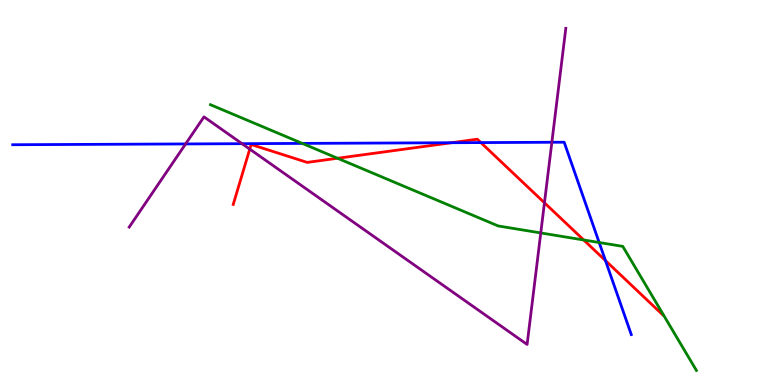[{'lines': ['blue', 'red'], 'intersections': [{'x': 5.83, 'y': 6.29}, {'x': 6.2, 'y': 6.3}, {'x': 7.81, 'y': 3.23}]}, {'lines': ['green', 'red'], 'intersections': [{'x': 4.36, 'y': 5.89}, {'x': 7.53, 'y': 3.77}]}, {'lines': ['purple', 'red'], 'intersections': [{'x': 3.22, 'y': 6.13}, {'x': 7.03, 'y': 4.73}]}, {'lines': ['blue', 'green'], 'intersections': [{'x': 3.9, 'y': 6.28}, {'x': 7.73, 'y': 3.7}]}, {'lines': ['blue', 'purple'], 'intersections': [{'x': 2.39, 'y': 6.26}, {'x': 3.12, 'y': 6.27}, {'x': 7.12, 'y': 6.3}]}, {'lines': ['green', 'purple'], 'intersections': [{'x': 6.98, 'y': 3.95}]}]